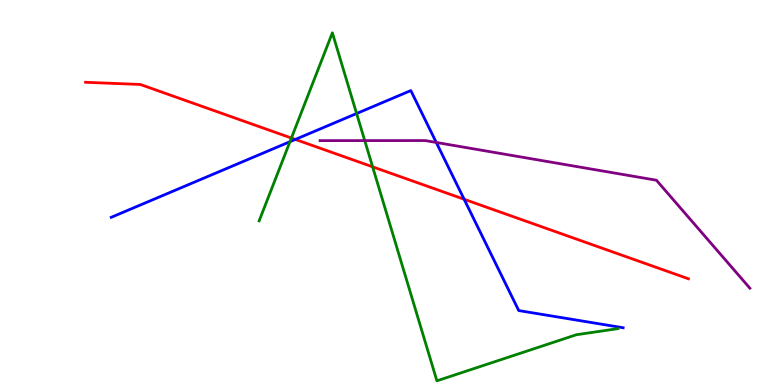[{'lines': ['blue', 'red'], 'intersections': [{'x': 3.81, 'y': 6.38}, {'x': 5.99, 'y': 4.82}]}, {'lines': ['green', 'red'], 'intersections': [{'x': 3.76, 'y': 6.41}, {'x': 4.81, 'y': 5.67}]}, {'lines': ['purple', 'red'], 'intersections': []}, {'lines': ['blue', 'green'], 'intersections': [{'x': 3.74, 'y': 6.32}, {'x': 4.6, 'y': 7.05}]}, {'lines': ['blue', 'purple'], 'intersections': [{'x': 5.63, 'y': 6.3}]}, {'lines': ['green', 'purple'], 'intersections': [{'x': 4.71, 'y': 6.35}]}]